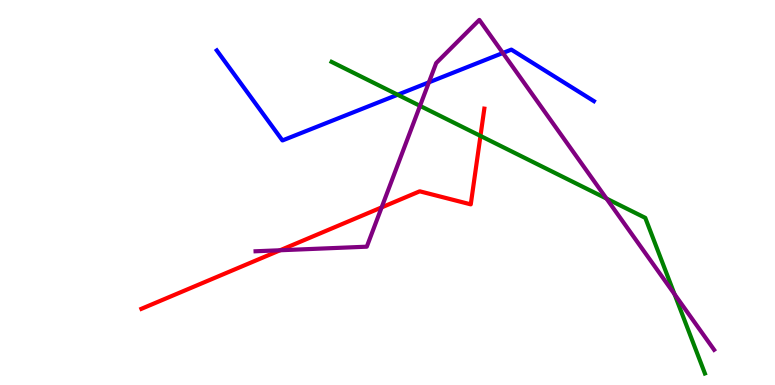[{'lines': ['blue', 'red'], 'intersections': []}, {'lines': ['green', 'red'], 'intersections': [{'x': 6.2, 'y': 6.47}]}, {'lines': ['purple', 'red'], 'intersections': [{'x': 3.61, 'y': 3.5}, {'x': 4.92, 'y': 4.61}]}, {'lines': ['blue', 'green'], 'intersections': [{'x': 5.13, 'y': 7.54}]}, {'lines': ['blue', 'purple'], 'intersections': [{'x': 5.53, 'y': 7.86}, {'x': 6.49, 'y': 8.62}]}, {'lines': ['green', 'purple'], 'intersections': [{'x': 5.42, 'y': 7.25}, {'x': 7.83, 'y': 4.84}, {'x': 8.7, 'y': 2.36}]}]